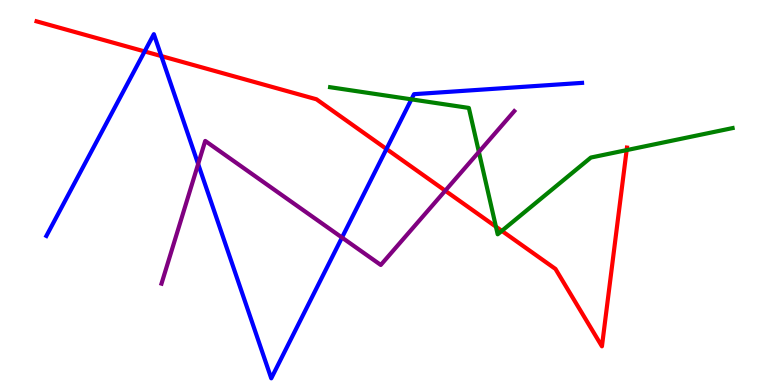[{'lines': ['blue', 'red'], 'intersections': [{'x': 1.87, 'y': 8.66}, {'x': 2.08, 'y': 8.54}, {'x': 4.99, 'y': 6.13}]}, {'lines': ['green', 'red'], 'intersections': [{'x': 6.4, 'y': 4.11}, {'x': 6.48, 'y': 4.0}, {'x': 8.09, 'y': 6.1}]}, {'lines': ['purple', 'red'], 'intersections': [{'x': 5.74, 'y': 5.05}]}, {'lines': ['blue', 'green'], 'intersections': [{'x': 5.31, 'y': 7.42}]}, {'lines': ['blue', 'purple'], 'intersections': [{'x': 2.56, 'y': 5.74}, {'x': 4.41, 'y': 3.83}]}, {'lines': ['green', 'purple'], 'intersections': [{'x': 6.18, 'y': 6.05}]}]